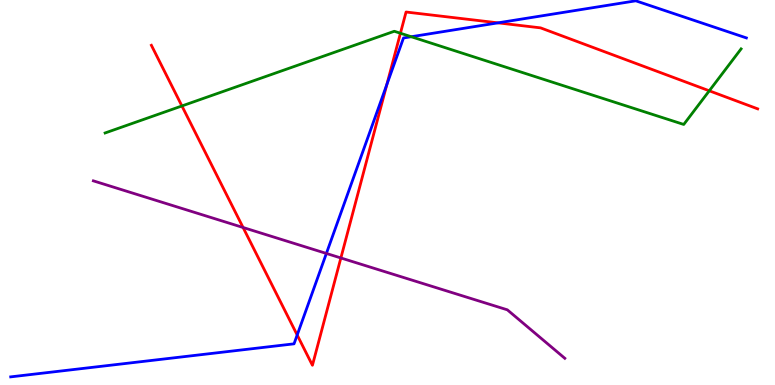[{'lines': ['blue', 'red'], 'intersections': [{'x': 3.83, 'y': 1.3}, {'x': 4.99, 'y': 7.8}, {'x': 6.43, 'y': 9.41}]}, {'lines': ['green', 'red'], 'intersections': [{'x': 2.35, 'y': 7.25}, {'x': 5.17, 'y': 9.14}, {'x': 9.15, 'y': 7.64}]}, {'lines': ['purple', 'red'], 'intersections': [{'x': 3.14, 'y': 4.09}, {'x': 4.4, 'y': 3.3}]}, {'lines': ['blue', 'green'], 'intersections': [{'x': 5.31, 'y': 9.05}]}, {'lines': ['blue', 'purple'], 'intersections': [{'x': 4.21, 'y': 3.42}]}, {'lines': ['green', 'purple'], 'intersections': []}]